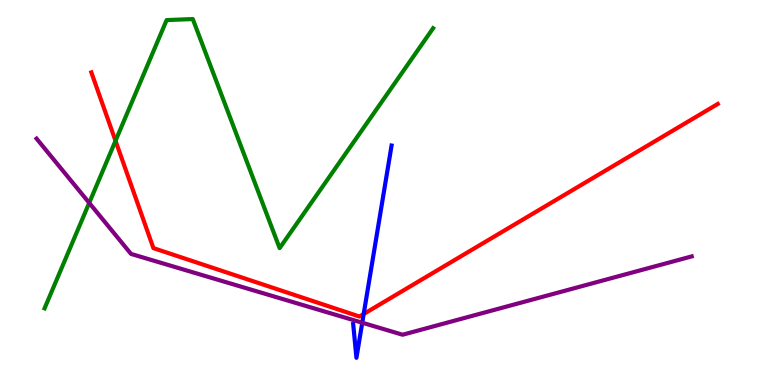[{'lines': ['blue', 'red'], 'intersections': [{'x': 4.69, 'y': 1.84}]}, {'lines': ['green', 'red'], 'intersections': [{'x': 1.49, 'y': 6.34}]}, {'lines': ['purple', 'red'], 'intersections': []}, {'lines': ['blue', 'green'], 'intersections': []}, {'lines': ['blue', 'purple'], 'intersections': [{'x': 4.67, 'y': 1.62}]}, {'lines': ['green', 'purple'], 'intersections': [{'x': 1.15, 'y': 4.73}]}]